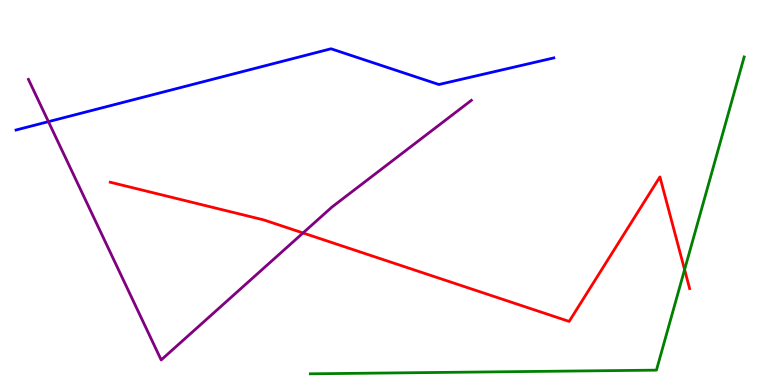[{'lines': ['blue', 'red'], 'intersections': []}, {'lines': ['green', 'red'], 'intersections': [{'x': 8.83, 'y': 3.0}]}, {'lines': ['purple', 'red'], 'intersections': [{'x': 3.91, 'y': 3.95}]}, {'lines': ['blue', 'green'], 'intersections': []}, {'lines': ['blue', 'purple'], 'intersections': [{'x': 0.625, 'y': 6.84}]}, {'lines': ['green', 'purple'], 'intersections': []}]